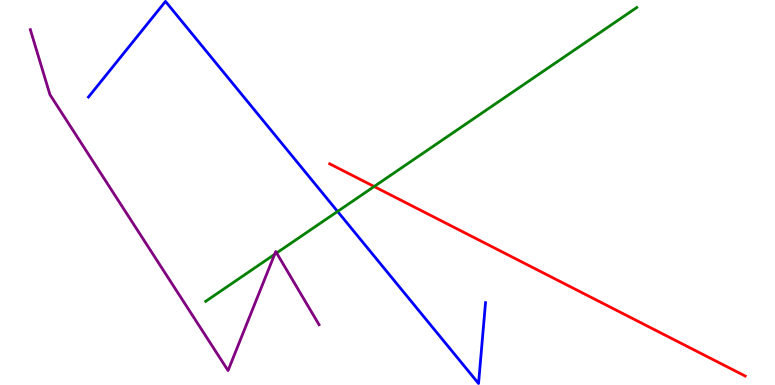[{'lines': ['blue', 'red'], 'intersections': []}, {'lines': ['green', 'red'], 'intersections': [{'x': 4.83, 'y': 5.16}]}, {'lines': ['purple', 'red'], 'intersections': []}, {'lines': ['blue', 'green'], 'intersections': [{'x': 4.36, 'y': 4.51}]}, {'lines': ['blue', 'purple'], 'intersections': []}, {'lines': ['green', 'purple'], 'intersections': [{'x': 3.54, 'y': 3.39}, {'x': 3.57, 'y': 3.43}]}]